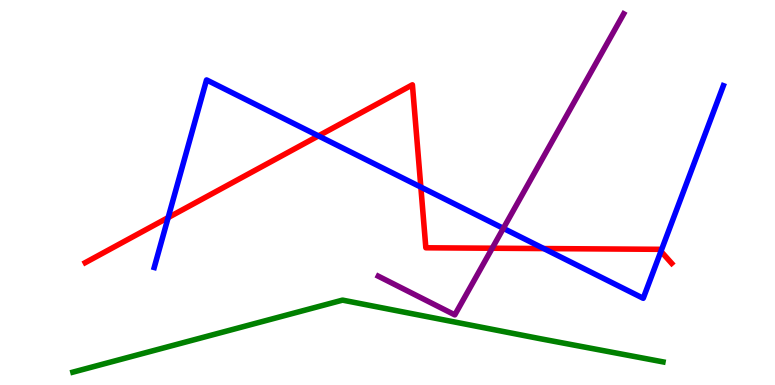[{'lines': ['blue', 'red'], 'intersections': [{'x': 2.17, 'y': 4.35}, {'x': 4.11, 'y': 6.47}, {'x': 5.43, 'y': 5.14}, {'x': 7.02, 'y': 3.54}, {'x': 8.53, 'y': 3.47}]}, {'lines': ['green', 'red'], 'intersections': []}, {'lines': ['purple', 'red'], 'intersections': [{'x': 6.35, 'y': 3.55}]}, {'lines': ['blue', 'green'], 'intersections': []}, {'lines': ['blue', 'purple'], 'intersections': [{'x': 6.49, 'y': 4.07}]}, {'lines': ['green', 'purple'], 'intersections': []}]